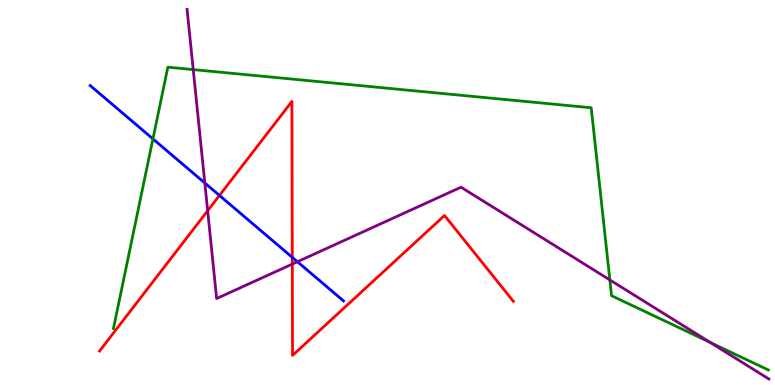[{'lines': ['blue', 'red'], 'intersections': [{'x': 2.83, 'y': 4.92}, {'x': 3.77, 'y': 3.32}]}, {'lines': ['green', 'red'], 'intersections': []}, {'lines': ['purple', 'red'], 'intersections': [{'x': 2.68, 'y': 4.53}, {'x': 3.77, 'y': 3.14}]}, {'lines': ['blue', 'green'], 'intersections': [{'x': 1.97, 'y': 6.39}]}, {'lines': ['blue', 'purple'], 'intersections': [{'x': 2.64, 'y': 5.25}, {'x': 3.84, 'y': 3.2}]}, {'lines': ['green', 'purple'], 'intersections': [{'x': 2.49, 'y': 8.19}, {'x': 7.87, 'y': 2.73}, {'x': 9.16, 'y': 1.11}]}]